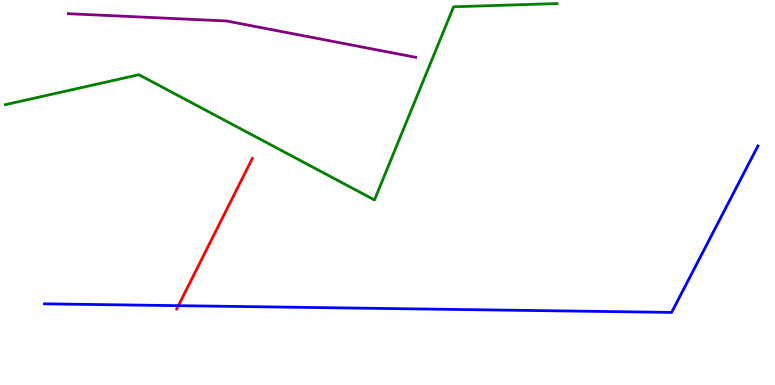[{'lines': ['blue', 'red'], 'intersections': [{'x': 2.3, 'y': 2.06}]}, {'lines': ['green', 'red'], 'intersections': []}, {'lines': ['purple', 'red'], 'intersections': []}, {'lines': ['blue', 'green'], 'intersections': []}, {'lines': ['blue', 'purple'], 'intersections': []}, {'lines': ['green', 'purple'], 'intersections': []}]